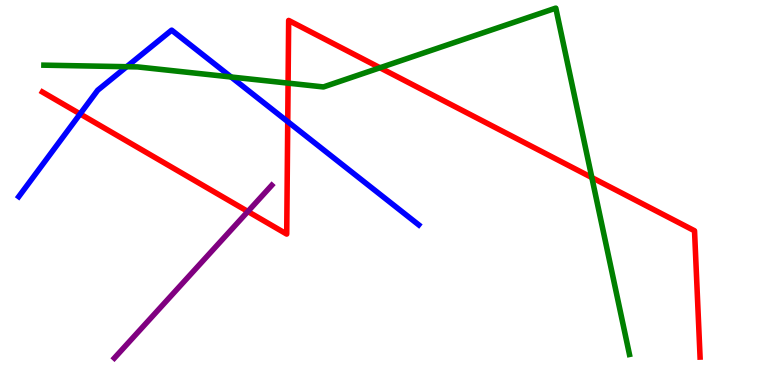[{'lines': ['blue', 'red'], 'intersections': [{'x': 1.03, 'y': 7.04}, {'x': 3.71, 'y': 6.84}]}, {'lines': ['green', 'red'], 'intersections': [{'x': 3.72, 'y': 7.84}, {'x': 4.9, 'y': 8.24}, {'x': 7.64, 'y': 5.39}]}, {'lines': ['purple', 'red'], 'intersections': [{'x': 3.2, 'y': 4.51}]}, {'lines': ['blue', 'green'], 'intersections': [{'x': 1.63, 'y': 8.27}, {'x': 2.98, 'y': 8.0}]}, {'lines': ['blue', 'purple'], 'intersections': []}, {'lines': ['green', 'purple'], 'intersections': []}]